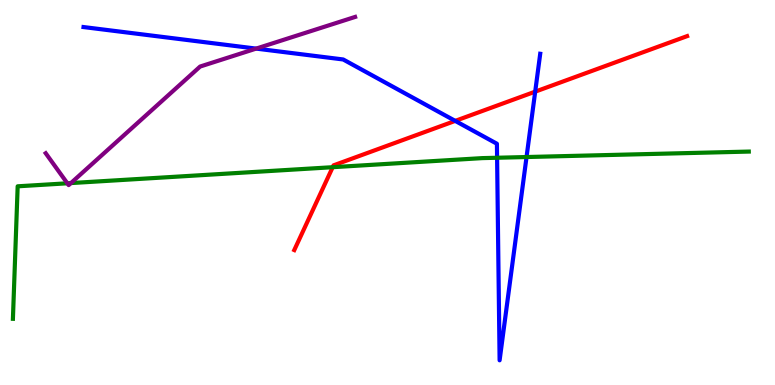[{'lines': ['blue', 'red'], 'intersections': [{'x': 5.87, 'y': 6.86}, {'x': 6.91, 'y': 7.62}]}, {'lines': ['green', 'red'], 'intersections': [{'x': 4.29, 'y': 5.66}]}, {'lines': ['purple', 'red'], 'intersections': []}, {'lines': ['blue', 'green'], 'intersections': [{'x': 6.41, 'y': 5.9}, {'x': 6.79, 'y': 5.92}]}, {'lines': ['blue', 'purple'], 'intersections': [{'x': 3.31, 'y': 8.74}]}, {'lines': ['green', 'purple'], 'intersections': [{'x': 0.869, 'y': 5.24}, {'x': 0.915, 'y': 5.24}]}]